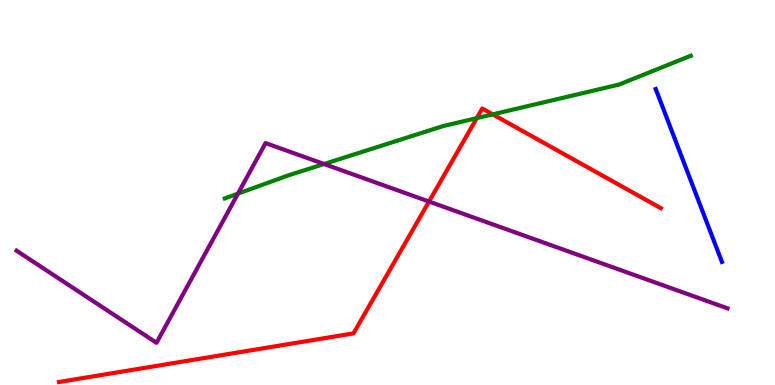[{'lines': ['blue', 'red'], 'intersections': []}, {'lines': ['green', 'red'], 'intersections': [{'x': 6.15, 'y': 6.93}, {'x': 6.36, 'y': 7.03}]}, {'lines': ['purple', 'red'], 'intersections': [{'x': 5.54, 'y': 4.76}]}, {'lines': ['blue', 'green'], 'intersections': []}, {'lines': ['blue', 'purple'], 'intersections': []}, {'lines': ['green', 'purple'], 'intersections': [{'x': 3.07, 'y': 4.97}, {'x': 4.18, 'y': 5.74}]}]